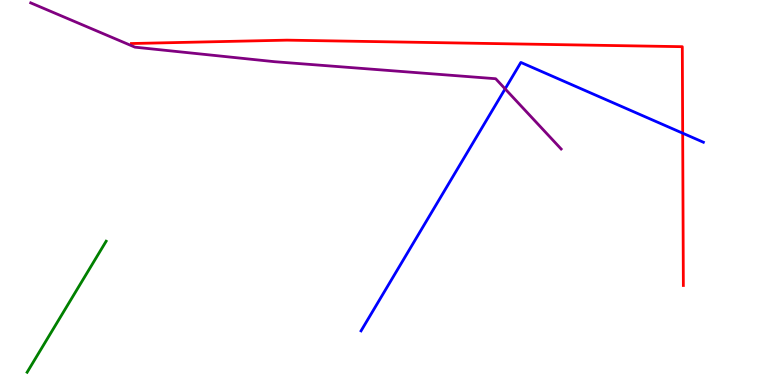[{'lines': ['blue', 'red'], 'intersections': [{'x': 8.81, 'y': 6.54}]}, {'lines': ['green', 'red'], 'intersections': []}, {'lines': ['purple', 'red'], 'intersections': []}, {'lines': ['blue', 'green'], 'intersections': []}, {'lines': ['blue', 'purple'], 'intersections': [{'x': 6.52, 'y': 7.69}]}, {'lines': ['green', 'purple'], 'intersections': []}]